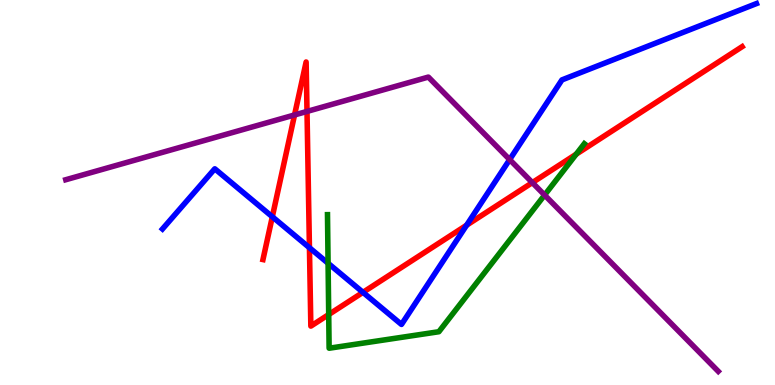[{'lines': ['blue', 'red'], 'intersections': [{'x': 3.51, 'y': 4.37}, {'x': 3.99, 'y': 3.57}, {'x': 4.68, 'y': 2.41}, {'x': 6.02, 'y': 4.15}]}, {'lines': ['green', 'red'], 'intersections': [{'x': 4.24, 'y': 1.83}, {'x': 7.44, 'y': 6.0}]}, {'lines': ['purple', 'red'], 'intersections': [{'x': 3.8, 'y': 7.01}, {'x': 3.96, 'y': 7.11}, {'x': 6.87, 'y': 5.26}]}, {'lines': ['blue', 'green'], 'intersections': [{'x': 4.23, 'y': 3.16}]}, {'lines': ['blue', 'purple'], 'intersections': [{'x': 6.58, 'y': 5.85}]}, {'lines': ['green', 'purple'], 'intersections': [{'x': 7.03, 'y': 4.93}]}]